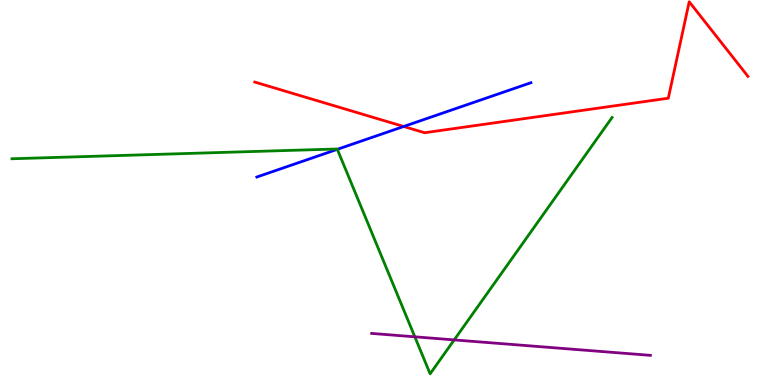[{'lines': ['blue', 'red'], 'intersections': [{'x': 5.21, 'y': 6.71}]}, {'lines': ['green', 'red'], 'intersections': []}, {'lines': ['purple', 'red'], 'intersections': []}, {'lines': ['blue', 'green'], 'intersections': [{'x': 4.35, 'y': 6.12}]}, {'lines': ['blue', 'purple'], 'intersections': []}, {'lines': ['green', 'purple'], 'intersections': [{'x': 5.35, 'y': 1.25}, {'x': 5.86, 'y': 1.17}]}]